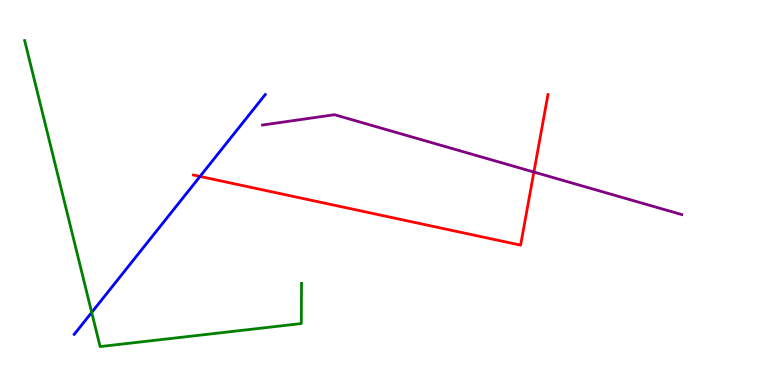[{'lines': ['blue', 'red'], 'intersections': [{'x': 2.58, 'y': 5.42}]}, {'lines': ['green', 'red'], 'intersections': []}, {'lines': ['purple', 'red'], 'intersections': [{'x': 6.89, 'y': 5.53}]}, {'lines': ['blue', 'green'], 'intersections': [{'x': 1.18, 'y': 1.89}]}, {'lines': ['blue', 'purple'], 'intersections': []}, {'lines': ['green', 'purple'], 'intersections': []}]